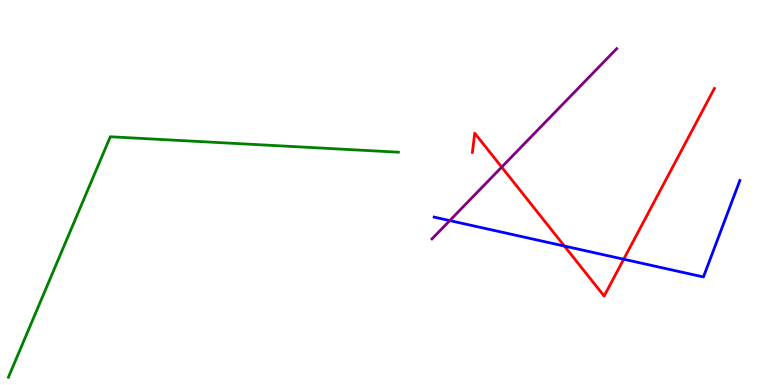[{'lines': ['blue', 'red'], 'intersections': [{'x': 7.28, 'y': 3.61}, {'x': 8.05, 'y': 3.27}]}, {'lines': ['green', 'red'], 'intersections': []}, {'lines': ['purple', 'red'], 'intersections': [{'x': 6.47, 'y': 5.66}]}, {'lines': ['blue', 'green'], 'intersections': []}, {'lines': ['blue', 'purple'], 'intersections': [{'x': 5.8, 'y': 4.27}]}, {'lines': ['green', 'purple'], 'intersections': []}]